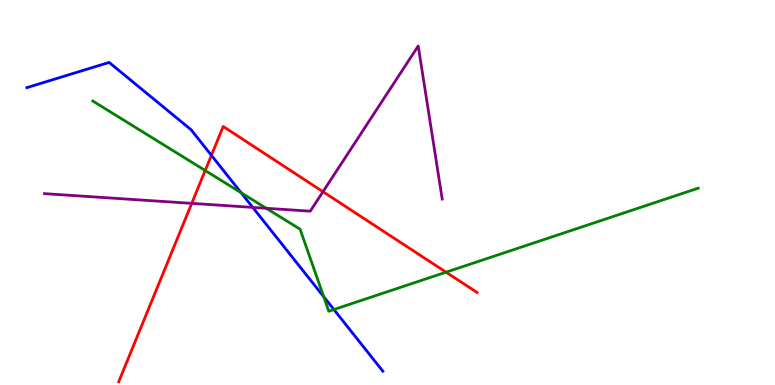[{'lines': ['blue', 'red'], 'intersections': [{'x': 2.73, 'y': 5.97}]}, {'lines': ['green', 'red'], 'intersections': [{'x': 2.65, 'y': 5.57}, {'x': 5.76, 'y': 2.93}]}, {'lines': ['purple', 'red'], 'intersections': [{'x': 2.47, 'y': 4.72}, {'x': 4.17, 'y': 5.02}]}, {'lines': ['blue', 'green'], 'intersections': [{'x': 3.11, 'y': 4.99}, {'x': 4.18, 'y': 2.29}, {'x': 4.31, 'y': 1.96}]}, {'lines': ['blue', 'purple'], 'intersections': [{'x': 3.26, 'y': 4.61}]}, {'lines': ['green', 'purple'], 'intersections': [{'x': 3.44, 'y': 4.59}]}]